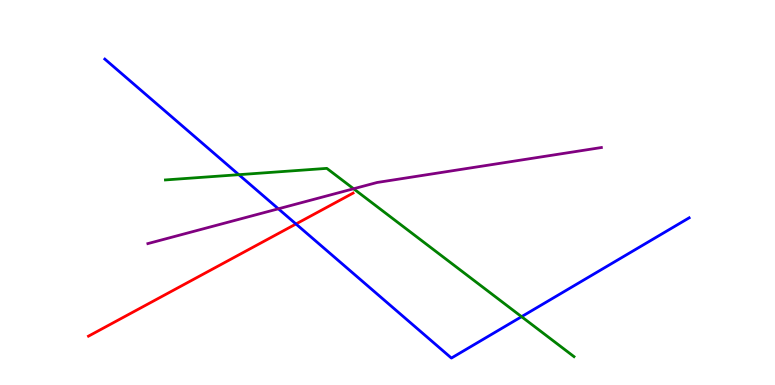[{'lines': ['blue', 'red'], 'intersections': [{'x': 3.82, 'y': 4.18}]}, {'lines': ['green', 'red'], 'intersections': []}, {'lines': ['purple', 'red'], 'intersections': []}, {'lines': ['blue', 'green'], 'intersections': [{'x': 3.08, 'y': 5.46}, {'x': 6.73, 'y': 1.77}]}, {'lines': ['blue', 'purple'], 'intersections': [{'x': 3.59, 'y': 4.58}]}, {'lines': ['green', 'purple'], 'intersections': [{'x': 4.56, 'y': 5.1}]}]